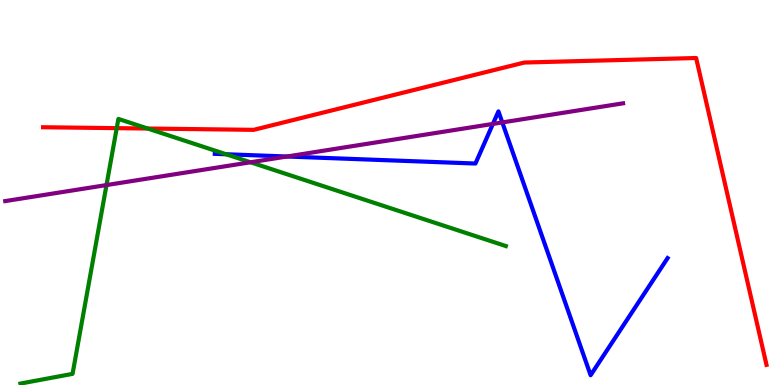[{'lines': ['blue', 'red'], 'intersections': []}, {'lines': ['green', 'red'], 'intersections': [{'x': 1.51, 'y': 6.67}, {'x': 1.91, 'y': 6.66}]}, {'lines': ['purple', 'red'], 'intersections': []}, {'lines': ['blue', 'green'], 'intersections': [{'x': 2.92, 'y': 5.99}]}, {'lines': ['blue', 'purple'], 'intersections': [{'x': 3.7, 'y': 5.93}, {'x': 6.36, 'y': 6.78}, {'x': 6.48, 'y': 6.82}]}, {'lines': ['green', 'purple'], 'intersections': [{'x': 1.37, 'y': 5.19}, {'x': 3.23, 'y': 5.79}]}]